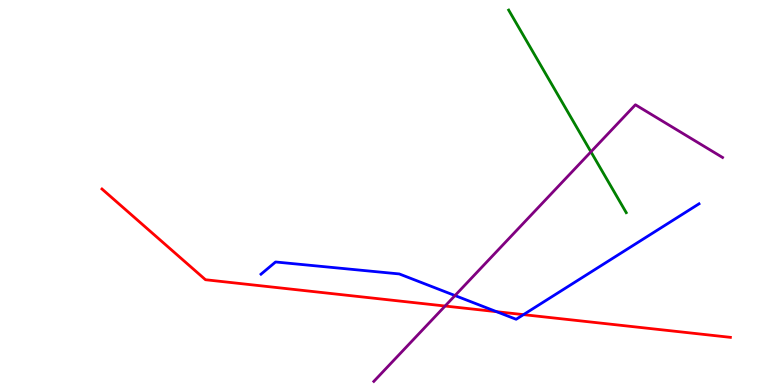[{'lines': ['blue', 'red'], 'intersections': [{'x': 6.41, 'y': 1.9}, {'x': 6.75, 'y': 1.83}]}, {'lines': ['green', 'red'], 'intersections': []}, {'lines': ['purple', 'red'], 'intersections': [{'x': 5.74, 'y': 2.05}]}, {'lines': ['blue', 'green'], 'intersections': []}, {'lines': ['blue', 'purple'], 'intersections': [{'x': 5.87, 'y': 2.32}]}, {'lines': ['green', 'purple'], 'intersections': [{'x': 7.62, 'y': 6.06}]}]